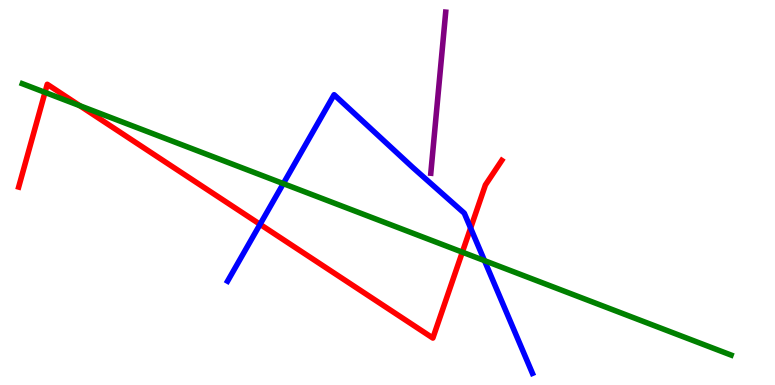[{'lines': ['blue', 'red'], 'intersections': [{'x': 3.36, 'y': 4.17}, {'x': 6.07, 'y': 4.08}]}, {'lines': ['green', 'red'], 'intersections': [{'x': 0.581, 'y': 7.6}, {'x': 1.03, 'y': 7.25}, {'x': 5.97, 'y': 3.45}]}, {'lines': ['purple', 'red'], 'intersections': []}, {'lines': ['blue', 'green'], 'intersections': [{'x': 3.66, 'y': 5.23}, {'x': 6.25, 'y': 3.23}]}, {'lines': ['blue', 'purple'], 'intersections': []}, {'lines': ['green', 'purple'], 'intersections': []}]